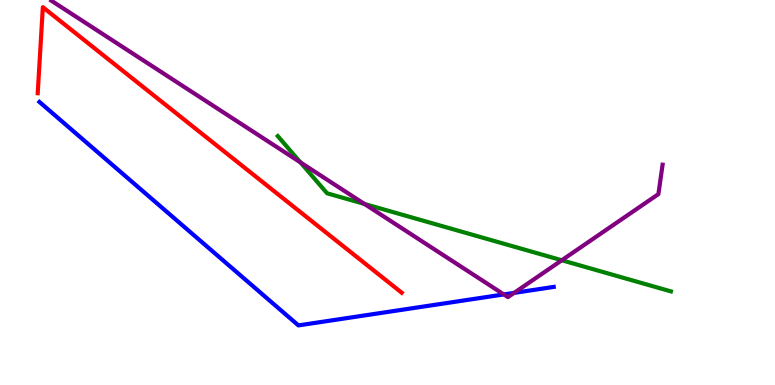[{'lines': ['blue', 'red'], 'intersections': []}, {'lines': ['green', 'red'], 'intersections': []}, {'lines': ['purple', 'red'], 'intersections': []}, {'lines': ['blue', 'green'], 'intersections': []}, {'lines': ['blue', 'purple'], 'intersections': [{'x': 6.5, 'y': 2.35}, {'x': 6.63, 'y': 2.39}]}, {'lines': ['green', 'purple'], 'intersections': [{'x': 3.88, 'y': 5.78}, {'x': 4.7, 'y': 4.7}, {'x': 7.25, 'y': 3.24}]}]